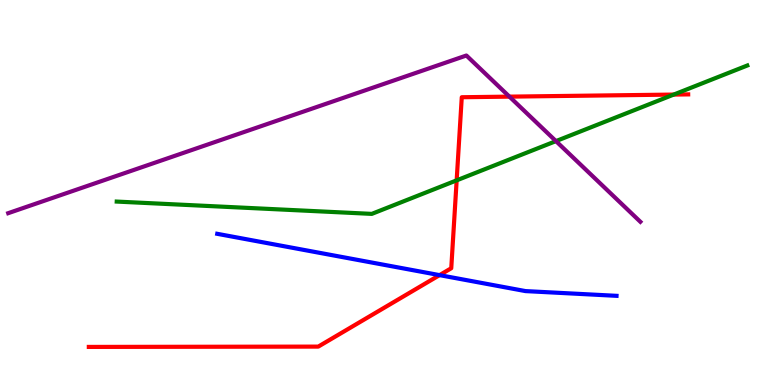[{'lines': ['blue', 'red'], 'intersections': [{'x': 5.67, 'y': 2.85}]}, {'lines': ['green', 'red'], 'intersections': [{'x': 5.89, 'y': 5.32}, {'x': 8.69, 'y': 7.54}]}, {'lines': ['purple', 'red'], 'intersections': [{'x': 6.57, 'y': 7.49}]}, {'lines': ['blue', 'green'], 'intersections': []}, {'lines': ['blue', 'purple'], 'intersections': []}, {'lines': ['green', 'purple'], 'intersections': [{'x': 7.17, 'y': 6.33}]}]